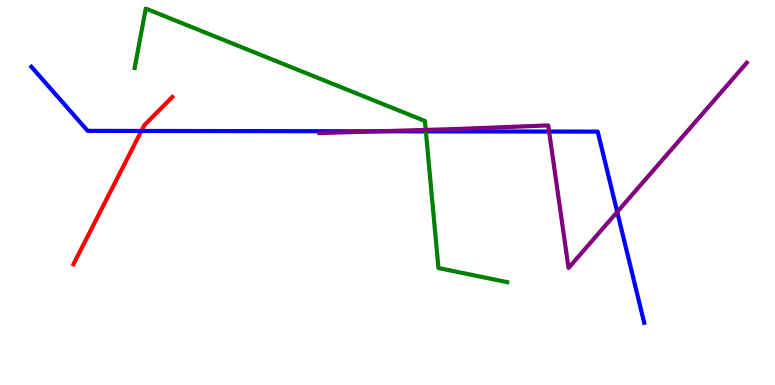[{'lines': ['blue', 'red'], 'intersections': [{'x': 1.82, 'y': 6.6}]}, {'lines': ['green', 'red'], 'intersections': []}, {'lines': ['purple', 'red'], 'intersections': []}, {'lines': ['blue', 'green'], 'intersections': [{'x': 5.49, 'y': 6.59}]}, {'lines': ['blue', 'purple'], 'intersections': [{'x': 4.89, 'y': 6.59}, {'x': 7.09, 'y': 6.58}, {'x': 7.96, 'y': 4.5}]}, {'lines': ['green', 'purple'], 'intersections': [{'x': 5.49, 'y': 6.63}]}]